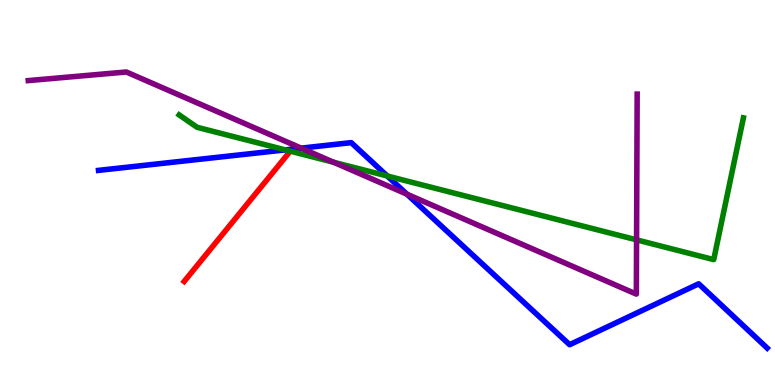[{'lines': ['blue', 'red'], 'intersections': [{'x': 3.77, 'y': 6.13}]}, {'lines': ['green', 'red'], 'intersections': [{'x': 3.75, 'y': 6.07}]}, {'lines': ['purple', 'red'], 'intersections': []}, {'lines': ['blue', 'green'], 'intersections': [{'x': 3.68, 'y': 6.11}, {'x': 5.0, 'y': 5.43}]}, {'lines': ['blue', 'purple'], 'intersections': [{'x': 3.89, 'y': 6.15}, {'x': 5.25, 'y': 4.96}]}, {'lines': ['green', 'purple'], 'intersections': [{'x': 4.3, 'y': 5.79}, {'x': 8.21, 'y': 3.77}]}]